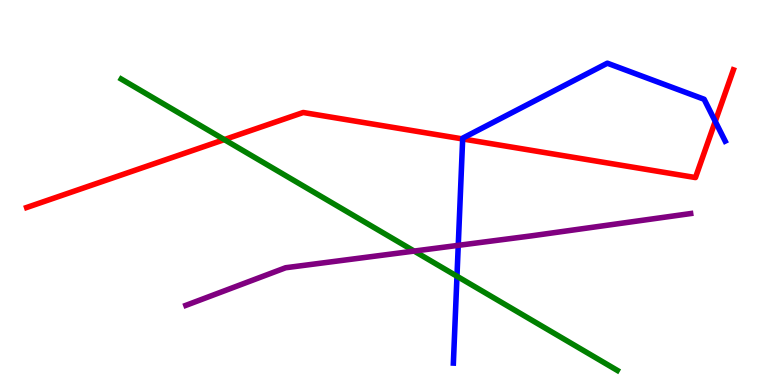[{'lines': ['blue', 'red'], 'intersections': [{'x': 5.97, 'y': 6.39}, {'x': 9.23, 'y': 6.85}]}, {'lines': ['green', 'red'], 'intersections': [{'x': 2.89, 'y': 6.37}]}, {'lines': ['purple', 'red'], 'intersections': []}, {'lines': ['blue', 'green'], 'intersections': [{'x': 5.9, 'y': 2.83}]}, {'lines': ['blue', 'purple'], 'intersections': [{'x': 5.91, 'y': 3.63}]}, {'lines': ['green', 'purple'], 'intersections': [{'x': 5.34, 'y': 3.48}]}]